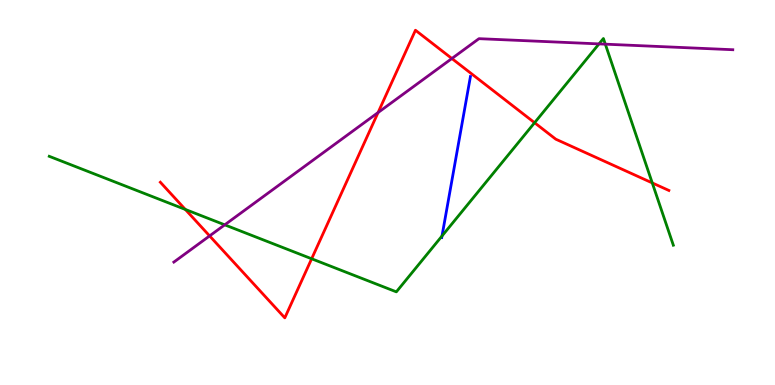[{'lines': ['blue', 'red'], 'intersections': []}, {'lines': ['green', 'red'], 'intersections': [{'x': 2.39, 'y': 4.56}, {'x': 4.02, 'y': 3.28}, {'x': 6.9, 'y': 6.81}, {'x': 8.42, 'y': 5.25}]}, {'lines': ['purple', 'red'], 'intersections': [{'x': 2.7, 'y': 3.87}, {'x': 4.88, 'y': 7.08}, {'x': 5.83, 'y': 8.48}]}, {'lines': ['blue', 'green'], 'intersections': [{'x': 5.7, 'y': 3.87}]}, {'lines': ['blue', 'purple'], 'intersections': []}, {'lines': ['green', 'purple'], 'intersections': [{'x': 2.9, 'y': 4.16}, {'x': 7.73, 'y': 8.86}, {'x': 7.81, 'y': 8.85}]}]